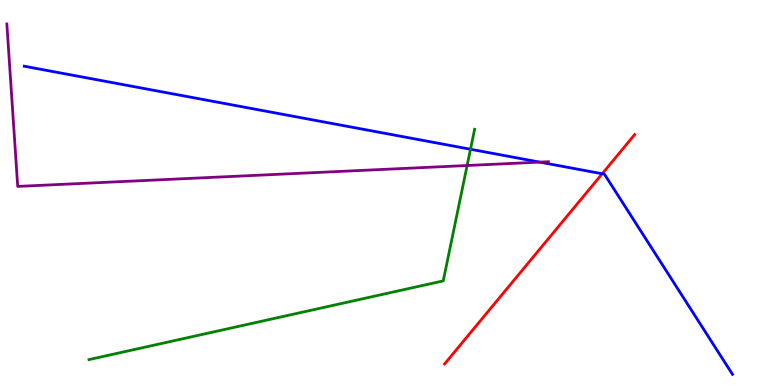[{'lines': ['blue', 'red'], 'intersections': [{'x': 7.77, 'y': 5.49}]}, {'lines': ['green', 'red'], 'intersections': []}, {'lines': ['purple', 'red'], 'intersections': []}, {'lines': ['blue', 'green'], 'intersections': [{'x': 6.07, 'y': 6.12}]}, {'lines': ['blue', 'purple'], 'intersections': [{'x': 6.96, 'y': 5.79}]}, {'lines': ['green', 'purple'], 'intersections': [{'x': 6.03, 'y': 5.7}]}]